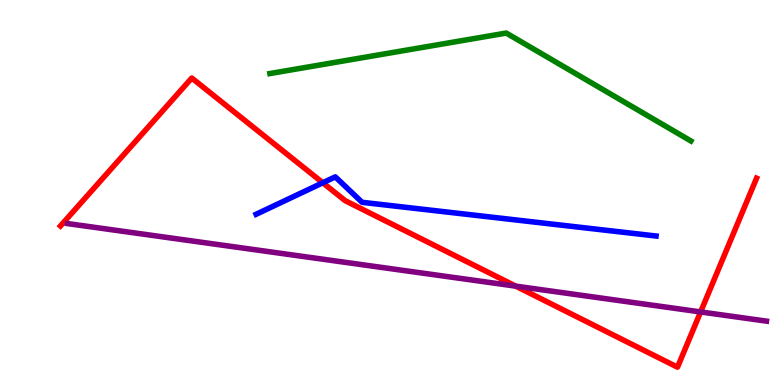[{'lines': ['blue', 'red'], 'intersections': [{'x': 4.17, 'y': 5.25}]}, {'lines': ['green', 'red'], 'intersections': []}, {'lines': ['purple', 'red'], 'intersections': [{'x': 6.65, 'y': 2.57}, {'x': 9.04, 'y': 1.9}]}, {'lines': ['blue', 'green'], 'intersections': []}, {'lines': ['blue', 'purple'], 'intersections': []}, {'lines': ['green', 'purple'], 'intersections': []}]